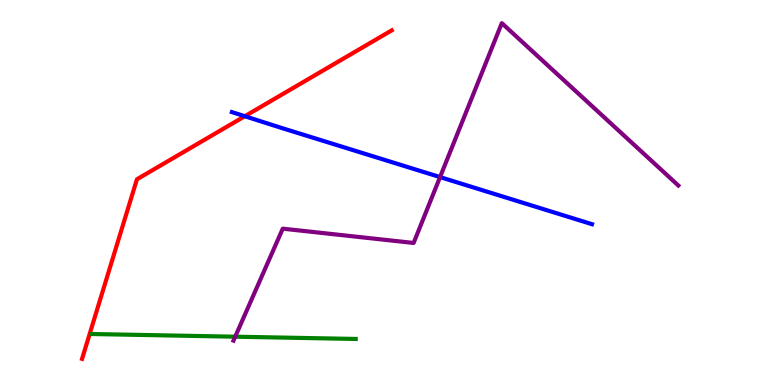[{'lines': ['blue', 'red'], 'intersections': [{'x': 3.16, 'y': 6.98}]}, {'lines': ['green', 'red'], 'intersections': []}, {'lines': ['purple', 'red'], 'intersections': []}, {'lines': ['blue', 'green'], 'intersections': []}, {'lines': ['blue', 'purple'], 'intersections': [{'x': 5.68, 'y': 5.4}]}, {'lines': ['green', 'purple'], 'intersections': [{'x': 3.03, 'y': 1.25}]}]